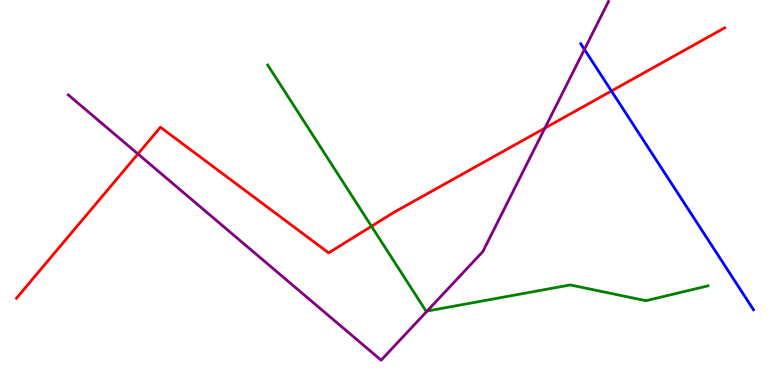[{'lines': ['blue', 'red'], 'intersections': [{'x': 7.89, 'y': 7.64}]}, {'lines': ['green', 'red'], 'intersections': [{'x': 4.79, 'y': 4.12}]}, {'lines': ['purple', 'red'], 'intersections': [{'x': 1.78, 'y': 6.0}, {'x': 7.03, 'y': 6.67}]}, {'lines': ['blue', 'green'], 'intersections': []}, {'lines': ['blue', 'purple'], 'intersections': [{'x': 7.54, 'y': 8.72}]}, {'lines': ['green', 'purple'], 'intersections': [{'x': 5.51, 'y': 1.92}]}]